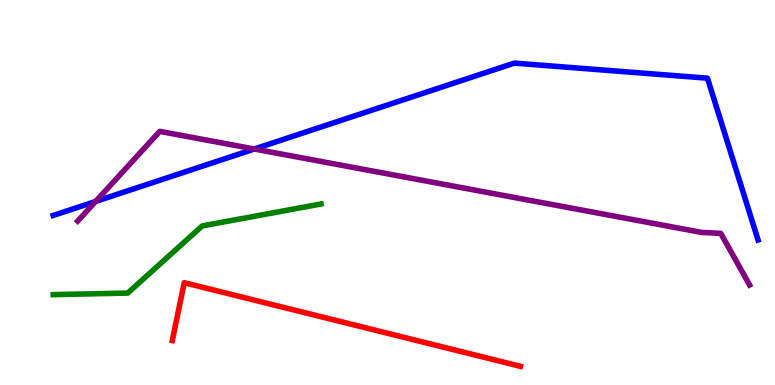[{'lines': ['blue', 'red'], 'intersections': []}, {'lines': ['green', 'red'], 'intersections': []}, {'lines': ['purple', 'red'], 'intersections': []}, {'lines': ['blue', 'green'], 'intersections': []}, {'lines': ['blue', 'purple'], 'intersections': [{'x': 1.23, 'y': 4.77}, {'x': 3.28, 'y': 6.13}]}, {'lines': ['green', 'purple'], 'intersections': []}]